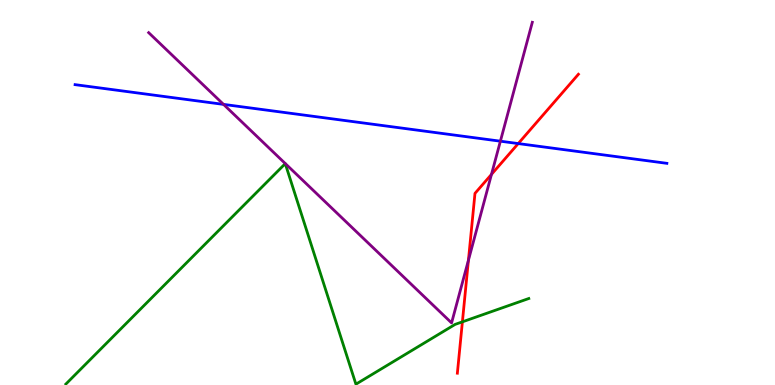[{'lines': ['blue', 'red'], 'intersections': [{'x': 6.69, 'y': 6.27}]}, {'lines': ['green', 'red'], 'intersections': [{'x': 5.97, 'y': 1.64}]}, {'lines': ['purple', 'red'], 'intersections': [{'x': 6.04, 'y': 3.24}, {'x': 6.34, 'y': 5.47}]}, {'lines': ['blue', 'green'], 'intersections': []}, {'lines': ['blue', 'purple'], 'intersections': [{'x': 2.88, 'y': 7.29}, {'x': 6.46, 'y': 6.33}]}, {'lines': ['green', 'purple'], 'intersections': []}]